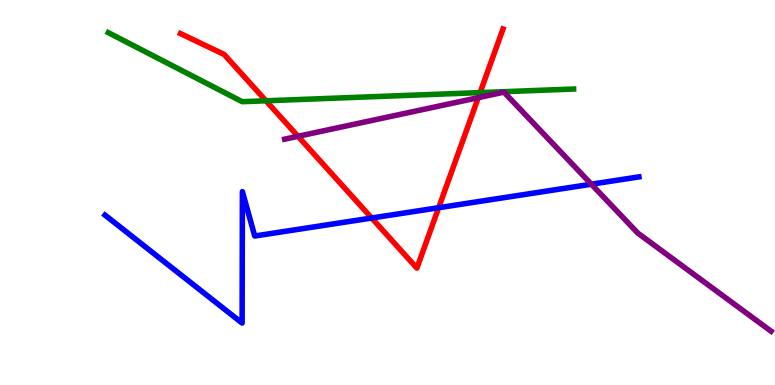[{'lines': ['blue', 'red'], 'intersections': [{'x': 4.8, 'y': 4.34}, {'x': 5.66, 'y': 4.6}]}, {'lines': ['green', 'red'], 'intersections': [{'x': 3.43, 'y': 7.38}, {'x': 6.19, 'y': 7.59}]}, {'lines': ['purple', 'red'], 'intersections': [{'x': 3.85, 'y': 6.46}, {'x': 6.17, 'y': 7.46}]}, {'lines': ['blue', 'green'], 'intersections': []}, {'lines': ['blue', 'purple'], 'intersections': [{'x': 7.63, 'y': 5.22}]}, {'lines': ['green', 'purple'], 'intersections': []}]